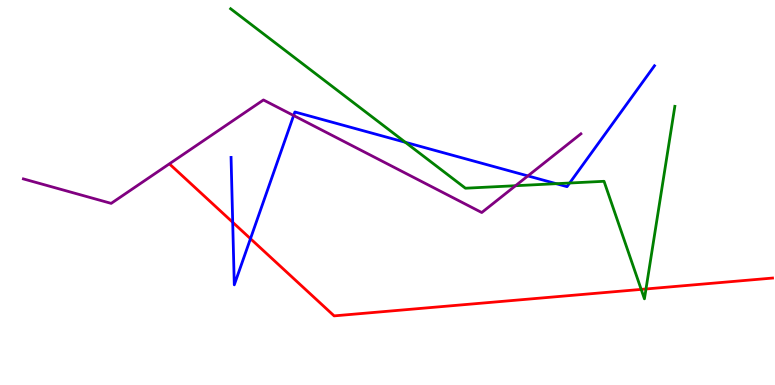[{'lines': ['blue', 'red'], 'intersections': [{'x': 3.0, 'y': 4.23}, {'x': 3.23, 'y': 3.8}]}, {'lines': ['green', 'red'], 'intersections': [{'x': 8.27, 'y': 2.48}, {'x': 8.34, 'y': 2.49}]}, {'lines': ['purple', 'red'], 'intersections': []}, {'lines': ['blue', 'green'], 'intersections': [{'x': 5.23, 'y': 6.3}, {'x': 7.18, 'y': 5.23}, {'x': 7.35, 'y': 5.25}]}, {'lines': ['blue', 'purple'], 'intersections': [{'x': 3.79, 'y': 7.0}, {'x': 6.81, 'y': 5.43}]}, {'lines': ['green', 'purple'], 'intersections': [{'x': 6.65, 'y': 5.18}]}]